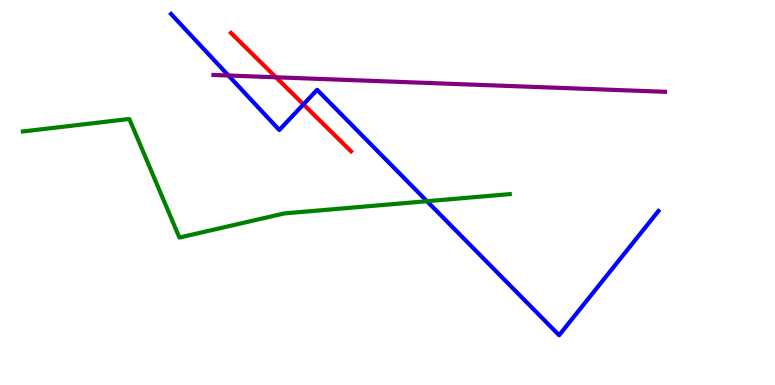[{'lines': ['blue', 'red'], 'intersections': [{'x': 3.92, 'y': 7.29}]}, {'lines': ['green', 'red'], 'intersections': []}, {'lines': ['purple', 'red'], 'intersections': [{'x': 3.56, 'y': 7.99}]}, {'lines': ['blue', 'green'], 'intersections': [{'x': 5.51, 'y': 4.77}]}, {'lines': ['blue', 'purple'], 'intersections': [{'x': 2.95, 'y': 8.04}]}, {'lines': ['green', 'purple'], 'intersections': []}]